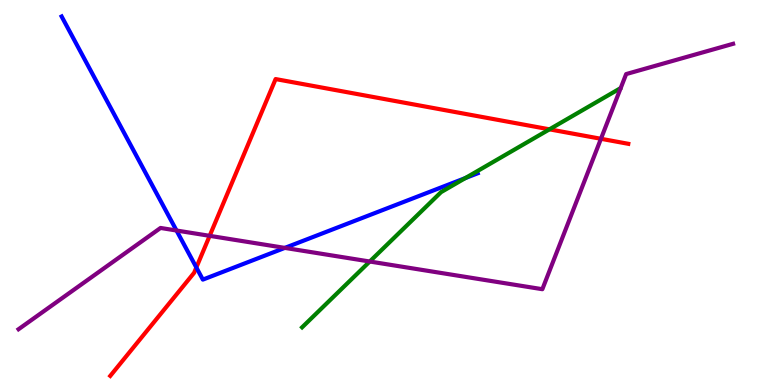[{'lines': ['blue', 'red'], 'intersections': [{'x': 2.53, 'y': 3.05}]}, {'lines': ['green', 'red'], 'intersections': [{'x': 7.09, 'y': 6.64}]}, {'lines': ['purple', 'red'], 'intersections': [{'x': 2.71, 'y': 3.87}, {'x': 7.75, 'y': 6.4}]}, {'lines': ['blue', 'green'], 'intersections': [{'x': 6.0, 'y': 5.38}]}, {'lines': ['blue', 'purple'], 'intersections': [{'x': 2.28, 'y': 4.01}, {'x': 3.68, 'y': 3.56}]}, {'lines': ['green', 'purple'], 'intersections': [{'x': 4.77, 'y': 3.21}]}]